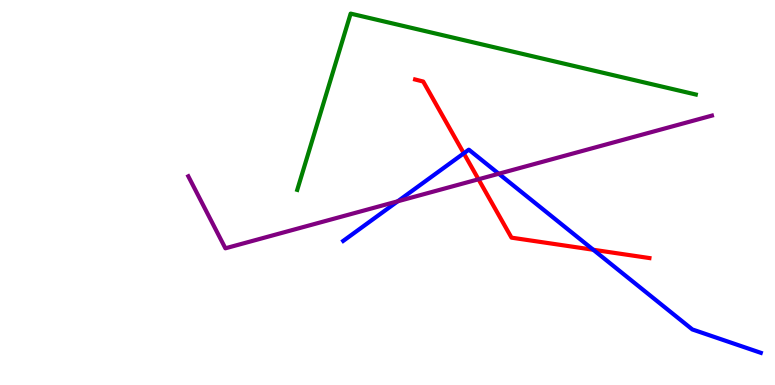[{'lines': ['blue', 'red'], 'intersections': [{'x': 5.98, 'y': 6.02}, {'x': 7.65, 'y': 3.51}]}, {'lines': ['green', 'red'], 'intersections': []}, {'lines': ['purple', 'red'], 'intersections': [{'x': 6.17, 'y': 5.34}]}, {'lines': ['blue', 'green'], 'intersections': []}, {'lines': ['blue', 'purple'], 'intersections': [{'x': 5.13, 'y': 4.77}, {'x': 6.44, 'y': 5.49}]}, {'lines': ['green', 'purple'], 'intersections': []}]